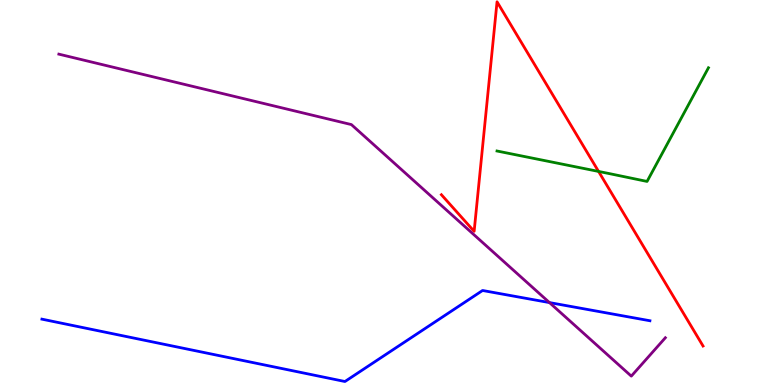[{'lines': ['blue', 'red'], 'intersections': []}, {'lines': ['green', 'red'], 'intersections': [{'x': 7.72, 'y': 5.55}]}, {'lines': ['purple', 'red'], 'intersections': []}, {'lines': ['blue', 'green'], 'intersections': []}, {'lines': ['blue', 'purple'], 'intersections': [{'x': 7.09, 'y': 2.14}]}, {'lines': ['green', 'purple'], 'intersections': []}]